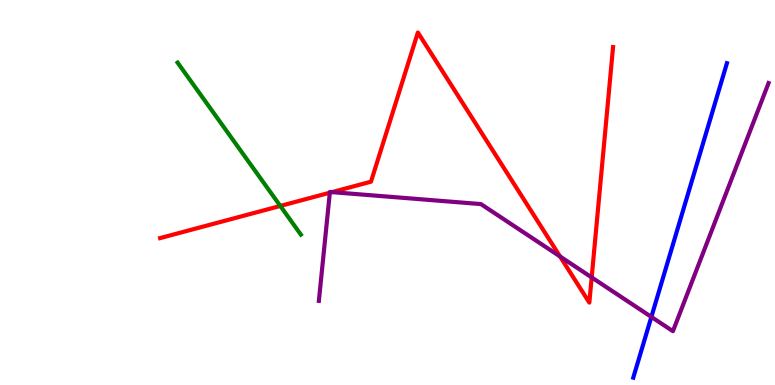[{'lines': ['blue', 'red'], 'intersections': []}, {'lines': ['green', 'red'], 'intersections': [{'x': 3.62, 'y': 4.65}]}, {'lines': ['purple', 'red'], 'intersections': [{'x': 4.26, 'y': 4.99}, {'x': 4.28, 'y': 5.01}, {'x': 7.23, 'y': 3.34}, {'x': 7.63, 'y': 2.79}]}, {'lines': ['blue', 'green'], 'intersections': []}, {'lines': ['blue', 'purple'], 'intersections': [{'x': 8.4, 'y': 1.77}]}, {'lines': ['green', 'purple'], 'intersections': []}]